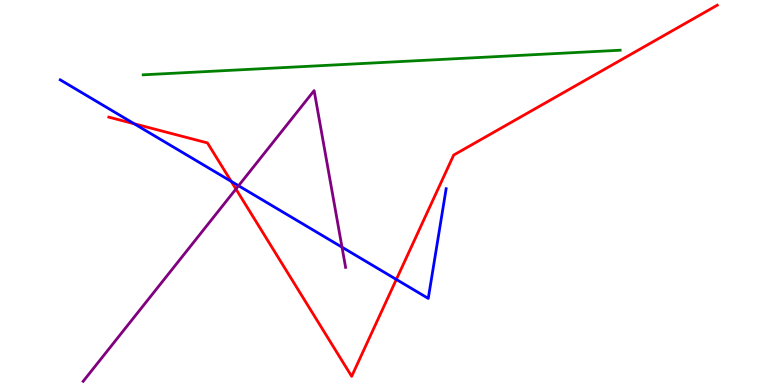[{'lines': ['blue', 'red'], 'intersections': [{'x': 1.73, 'y': 6.79}, {'x': 2.98, 'y': 5.29}, {'x': 5.11, 'y': 2.74}]}, {'lines': ['green', 'red'], 'intersections': []}, {'lines': ['purple', 'red'], 'intersections': [{'x': 3.04, 'y': 5.09}]}, {'lines': ['blue', 'green'], 'intersections': []}, {'lines': ['blue', 'purple'], 'intersections': [{'x': 3.08, 'y': 5.18}, {'x': 4.41, 'y': 3.58}]}, {'lines': ['green', 'purple'], 'intersections': []}]